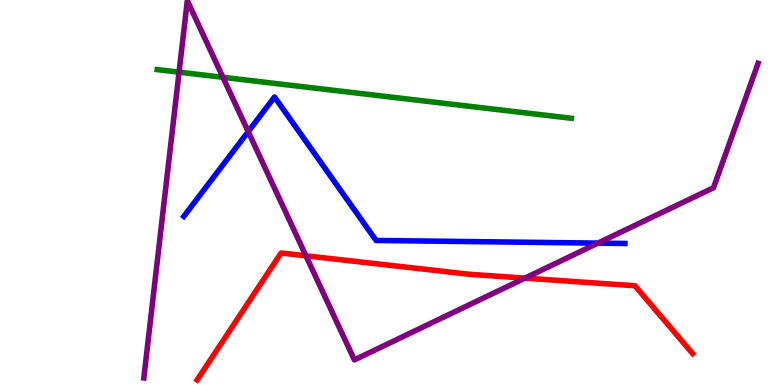[{'lines': ['blue', 'red'], 'intersections': []}, {'lines': ['green', 'red'], 'intersections': []}, {'lines': ['purple', 'red'], 'intersections': [{'x': 3.95, 'y': 3.36}, {'x': 6.77, 'y': 2.78}]}, {'lines': ['blue', 'green'], 'intersections': []}, {'lines': ['blue', 'purple'], 'intersections': [{'x': 3.2, 'y': 6.58}, {'x': 7.72, 'y': 3.69}]}, {'lines': ['green', 'purple'], 'intersections': [{'x': 2.31, 'y': 8.13}, {'x': 2.88, 'y': 7.99}]}]